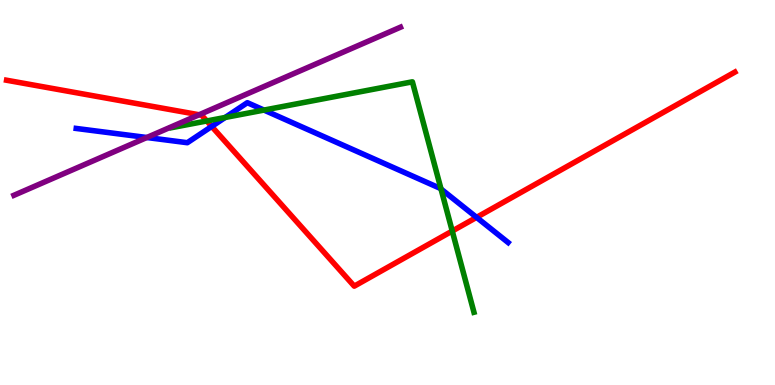[{'lines': ['blue', 'red'], 'intersections': [{'x': 2.73, 'y': 6.72}, {'x': 6.15, 'y': 4.35}]}, {'lines': ['green', 'red'], 'intersections': [{'x': 2.67, 'y': 6.86}, {'x': 5.84, 'y': 4.0}]}, {'lines': ['purple', 'red'], 'intersections': [{'x': 2.57, 'y': 7.02}]}, {'lines': ['blue', 'green'], 'intersections': [{'x': 2.91, 'y': 6.95}, {'x': 3.41, 'y': 7.14}, {'x': 5.69, 'y': 5.09}]}, {'lines': ['blue', 'purple'], 'intersections': [{'x': 1.89, 'y': 6.43}]}, {'lines': ['green', 'purple'], 'intersections': []}]